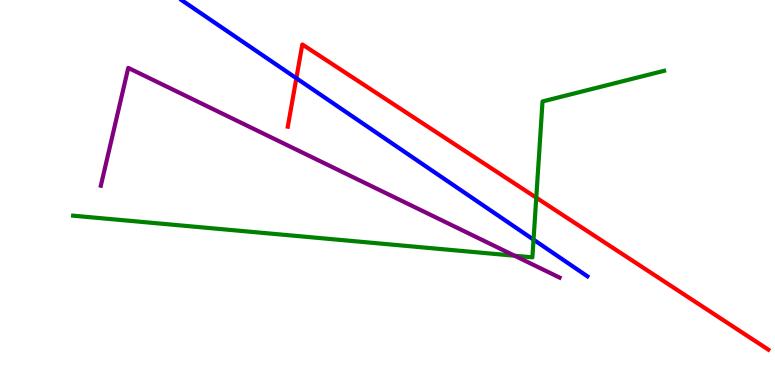[{'lines': ['blue', 'red'], 'intersections': [{'x': 3.82, 'y': 7.97}]}, {'lines': ['green', 'red'], 'intersections': [{'x': 6.92, 'y': 4.87}]}, {'lines': ['purple', 'red'], 'intersections': []}, {'lines': ['blue', 'green'], 'intersections': [{'x': 6.88, 'y': 3.78}]}, {'lines': ['blue', 'purple'], 'intersections': []}, {'lines': ['green', 'purple'], 'intersections': [{'x': 6.64, 'y': 3.36}]}]